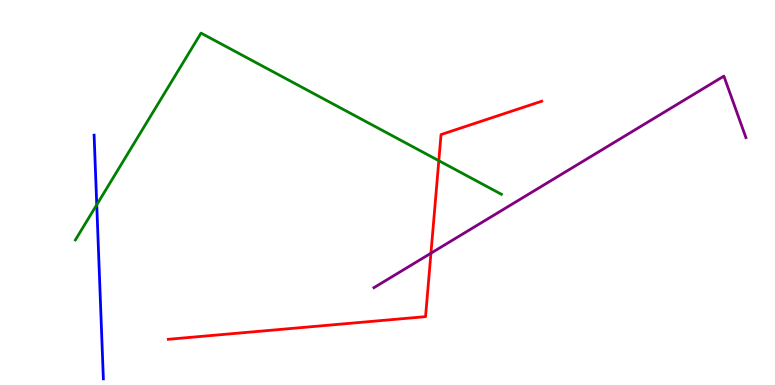[{'lines': ['blue', 'red'], 'intersections': []}, {'lines': ['green', 'red'], 'intersections': [{'x': 5.66, 'y': 5.83}]}, {'lines': ['purple', 'red'], 'intersections': [{'x': 5.56, 'y': 3.42}]}, {'lines': ['blue', 'green'], 'intersections': [{'x': 1.25, 'y': 4.68}]}, {'lines': ['blue', 'purple'], 'intersections': []}, {'lines': ['green', 'purple'], 'intersections': []}]